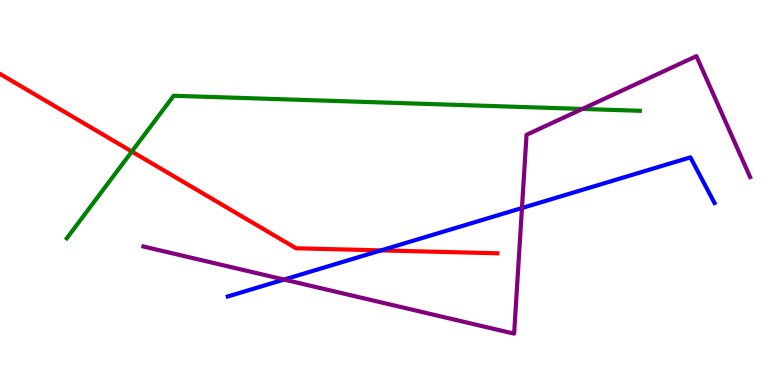[{'lines': ['blue', 'red'], 'intersections': [{'x': 4.92, 'y': 3.5}]}, {'lines': ['green', 'red'], 'intersections': [{'x': 1.7, 'y': 6.06}]}, {'lines': ['purple', 'red'], 'intersections': []}, {'lines': ['blue', 'green'], 'intersections': []}, {'lines': ['blue', 'purple'], 'intersections': [{'x': 3.67, 'y': 2.74}, {'x': 6.73, 'y': 4.6}]}, {'lines': ['green', 'purple'], 'intersections': [{'x': 7.51, 'y': 7.17}]}]